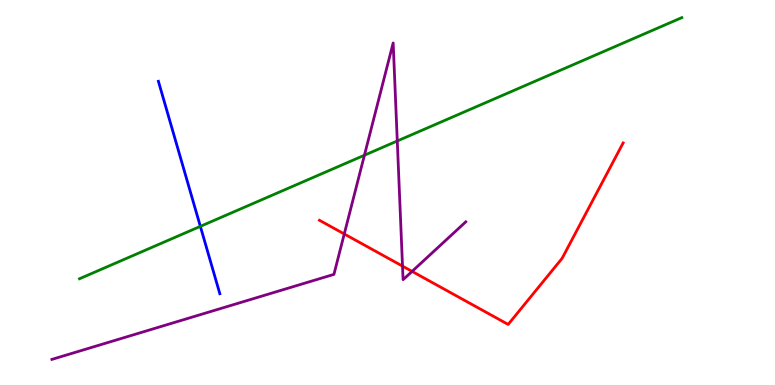[{'lines': ['blue', 'red'], 'intersections': []}, {'lines': ['green', 'red'], 'intersections': []}, {'lines': ['purple', 'red'], 'intersections': [{'x': 4.44, 'y': 3.92}, {'x': 5.19, 'y': 3.09}, {'x': 5.32, 'y': 2.95}]}, {'lines': ['blue', 'green'], 'intersections': [{'x': 2.59, 'y': 4.12}]}, {'lines': ['blue', 'purple'], 'intersections': []}, {'lines': ['green', 'purple'], 'intersections': [{'x': 4.7, 'y': 5.97}, {'x': 5.13, 'y': 6.34}]}]